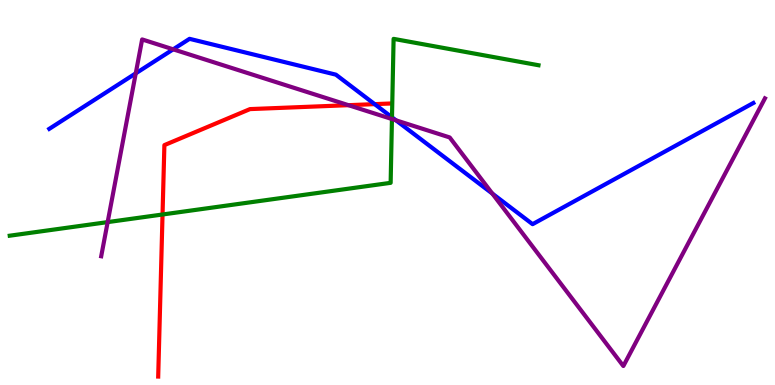[{'lines': ['blue', 'red'], 'intersections': [{'x': 4.83, 'y': 7.3}]}, {'lines': ['green', 'red'], 'intersections': [{'x': 2.1, 'y': 4.43}]}, {'lines': ['purple', 'red'], 'intersections': [{'x': 4.5, 'y': 7.27}]}, {'lines': ['blue', 'green'], 'intersections': [{'x': 5.06, 'y': 6.95}]}, {'lines': ['blue', 'purple'], 'intersections': [{'x': 1.75, 'y': 8.09}, {'x': 2.23, 'y': 8.72}, {'x': 5.11, 'y': 6.87}, {'x': 6.35, 'y': 4.97}]}, {'lines': ['green', 'purple'], 'intersections': [{'x': 1.39, 'y': 4.23}, {'x': 5.06, 'y': 6.91}]}]